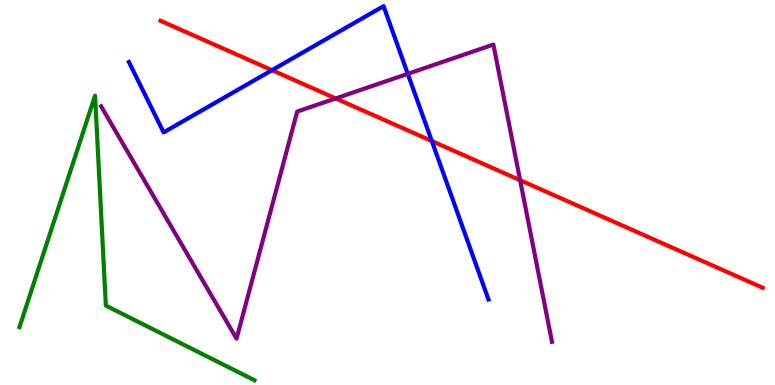[{'lines': ['blue', 'red'], 'intersections': [{'x': 3.51, 'y': 8.18}, {'x': 5.57, 'y': 6.34}]}, {'lines': ['green', 'red'], 'intersections': []}, {'lines': ['purple', 'red'], 'intersections': [{'x': 4.33, 'y': 7.44}, {'x': 6.71, 'y': 5.32}]}, {'lines': ['blue', 'green'], 'intersections': []}, {'lines': ['blue', 'purple'], 'intersections': [{'x': 5.26, 'y': 8.08}]}, {'lines': ['green', 'purple'], 'intersections': []}]